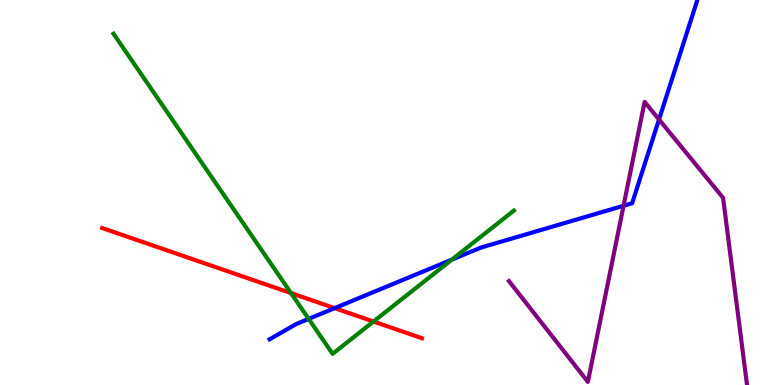[{'lines': ['blue', 'red'], 'intersections': [{'x': 4.32, 'y': 2.0}]}, {'lines': ['green', 'red'], 'intersections': [{'x': 3.76, 'y': 2.39}, {'x': 4.82, 'y': 1.65}]}, {'lines': ['purple', 'red'], 'intersections': []}, {'lines': ['blue', 'green'], 'intersections': [{'x': 3.98, 'y': 1.72}, {'x': 5.83, 'y': 3.26}]}, {'lines': ['blue', 'purple'], 'intersections': [{'x': 8.05, 'y': 4.66}, {'x': 8.5, 'y': 6.9}]}, {'lines': ['green', 'purple'], 'intersections': []}]